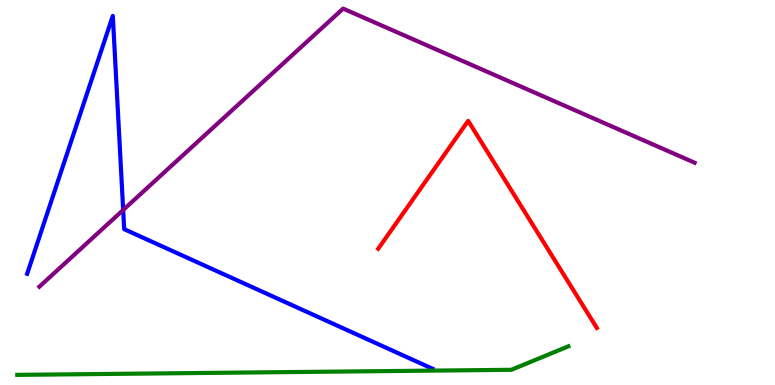[{'lines': ['blue', 'red'], 'intersections': []}, {'lines': ['green', 'red'], 'intersections': []}, {'lines': ['purple', 'red'], 'intersections': []}, {'lines': ['blue', 'green'], 'intersections': []}, {'lines': ['blue', 'purple'], 'intersections': [{'x': 1.59, 'y': 4.55}]}, {'lines': ['green', 'purple'], 'intersections': []}]